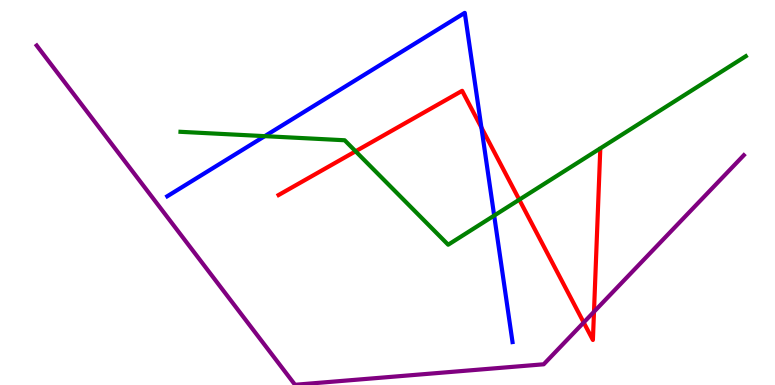[{'lines': ['blue', 'red'], 'intersections': [{'x': 6.21, 'y': 6.69}]}, {'lines': ['green', 'red'], 'intersections': [{'x': 4.59, 'y': 6.07}, {'x': 6.7, 'y': 4.81}]}, {'lines': ['purple', 'red'], 'intersections': [{'x': 7.53, 'y': 1.62}, {'x': 7.66, 'y': 1.9}]}, {'lines': ['blue', 'green'], 'intersections': [{'x': 3.42, 'y': 6.46}, {'x': 6.38, 'y': 4.4}]}, {'lines': ['blue', 'purple'], 'intersections': []}, {'lines': ['green', 'purple'], 'intersections': []}]